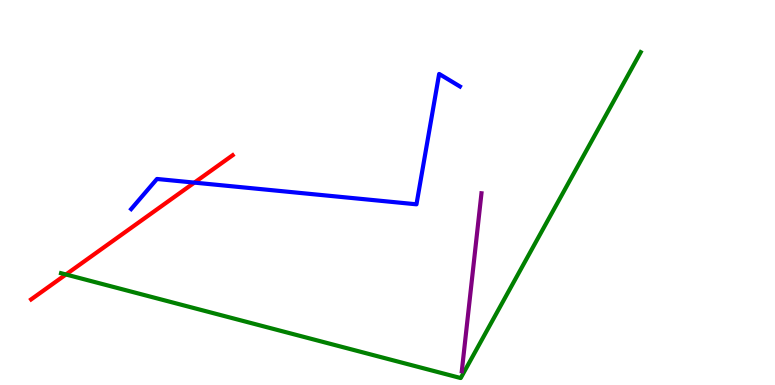[{'lines': ['blue', 'red'], 'intersections': [{'x': 2.51, 'y': 5.26}]}, {'lines': ['green', 'red'], 'intersections': [{'x': 0.851, 'y': 2.87}]}, {'lines': ['purple', 'red'], 'intersections': []}, {'lines': ['blue', 'green'], 'intersections': []}, {'lines': ['blue', 'purple'], 'intersections': []}, {'lines': ['green', 'purple'], 'intersections': []}]